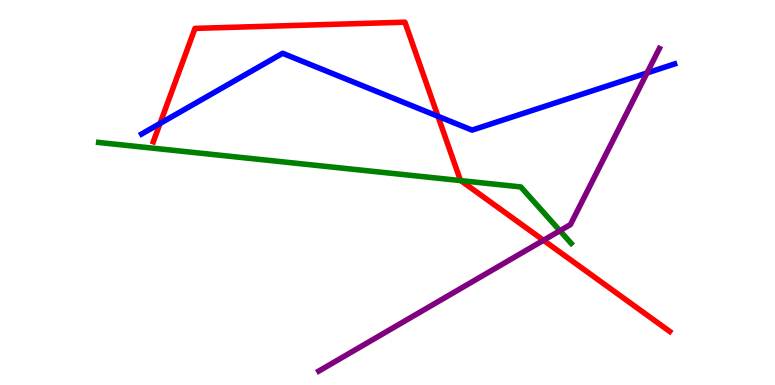[{'lines': ['blue', 'red'], 'intersections': [{'x': 2.06, 'y': 6.79}, {'x': 5.65, 'y': 6.98}]}, {'lines': ['green', 'red'], 'intersections': [{'x': 5.95, 'y': 5.31}]}, {'lines': ['purple', 'red'], 'intersections': [{'x': 7.01, 'y': 3.76}]}, {'lines': ['blue', 'green'], 'intersections': []}, {'lines': ['blue', 'purple'], 'intersections': [{'x': 8.35, 'y': 8.11}]}, {'lines': ['green', 'purple'], 'intersections': [{'x': 7.22, 'y': 4.01}]}]